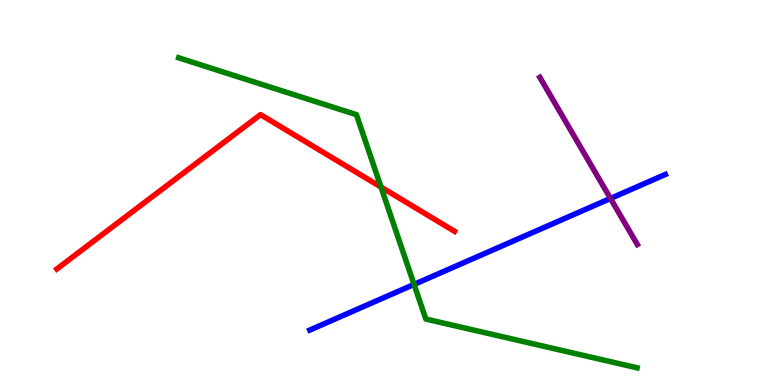[{'lines': ['blue', 'red'], 'intersections': []}, {'lines': ['green', 'red'], 'intersections': [{'x': 4.92, 'y': 5.14}]}, {'lines': ['purple', 'red'], 'intersections': []}, {'lines': ['blue', 'green'], 'intersections': [{'x': 5.34, 'y': 2.61}]}, {'lines': ['blue', 'purple'], 'intersections': [{'x': 7.88, 'y': 4.85}]}, {'lines': ['green', 'purple'], 'intersections': []}]